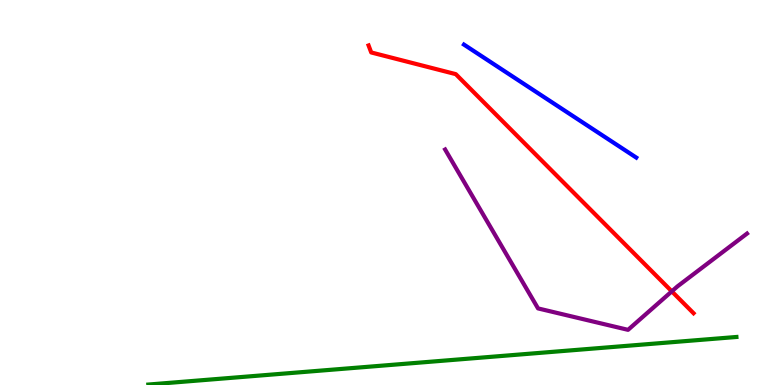[{'lines': ['blue', 'red'], 'intersections': []}, {'lines': ['green', 'red'], 'intersections': []}, {'lines': ['purple', 'red'], 'intersections': [{'x': 8.67, 'y': 2.43}]}, {'lines': ['blue', 'green'], 'intersections': []}, {'lines': ['blue', 'purple'], 'intersections': []}, {'lines': ['green', 'purple'], 'intersections': []}]